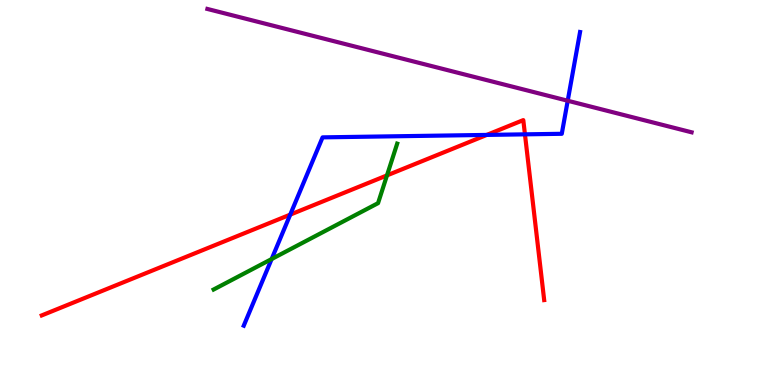[{'lines': ['blue', 'red'], 'intersections': [{'x': 3.74, 'y': 4.43}, {'x': 6.28, 'y': 6.5}, {'x': 6.77, 'y': 6.51}]}, {'lines': ['green', 'red'], 'intersections': [{'x': 4.99, 'y': 5.44}]}, {'lines': ['purple', 'red'], 'intersections': []}, {'lines': ['blue', 'green'], 'intersections': [{'x': 3.51, 'y': 3.27}]}, {'lines': ['blue', 'purple'], 'intersections': [{'x': 7.33, 'y': 7.38}]}, {'lines': ['green', 'purple'], 'intersections': []}]